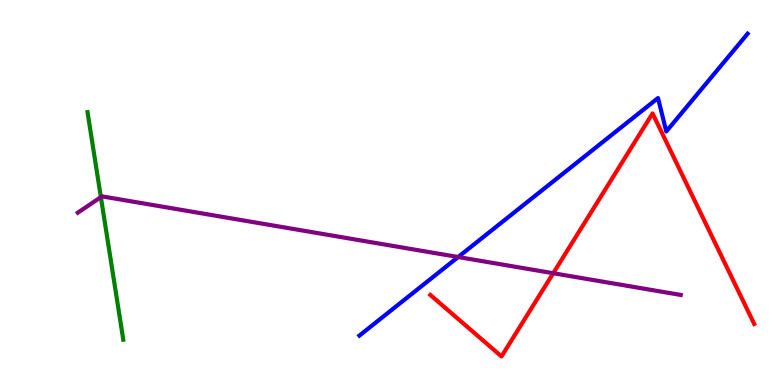[{'lines': ['blue', 'red'], 'intersections': []}, {'lines': ['green', 'red'], 'intersections': []}, {'lines': ['purple', 'red'], 'intersections': [{'x': 7.14, 'y': 2.9}]}, {'lines': ['blue', 'green'], 'intersections': []}, {'lines': ['blue', 'purple'], 'intersections': [{'x': 5.91, 'y': 3.32}]}, {'lines': ['green', 'purple'], 'intersections': [{'x': 1.3, 'y': 4.88}]}]